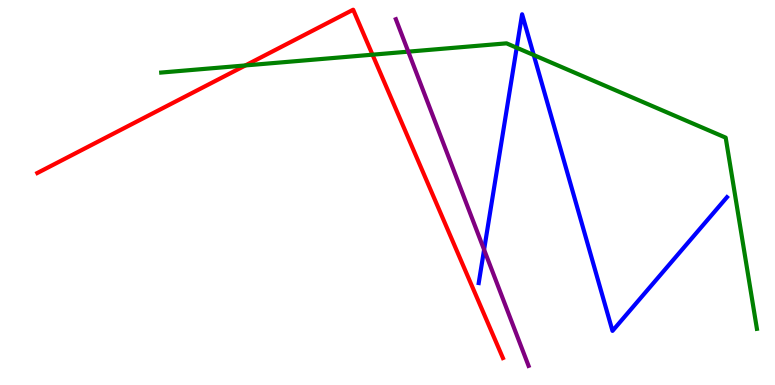[{'lines': ['blue', 'red'], 'intersections': []}, {'lines': ['green', 'red'], 'intersections': [{'x': 3.17, 'y': 8.3}, {'x': 4.81, 'y': 8.58}]}, {'lines': ['purple', 'red'], 'intersections': []}, {'lines': ['blue', 'green'], 'intersections': [{'x': 6.67, 'y': 8.76}, {'x': 6.89, 'y': 8.57}]}, {'lines': ['blue', 'purple'], 'intersections': [{'x': 6.25, 'y': 3.51}]}, {'lines': ['green', 'purple'], 'intersections': [{'x': 5.27, 'y': 8.66}]}]